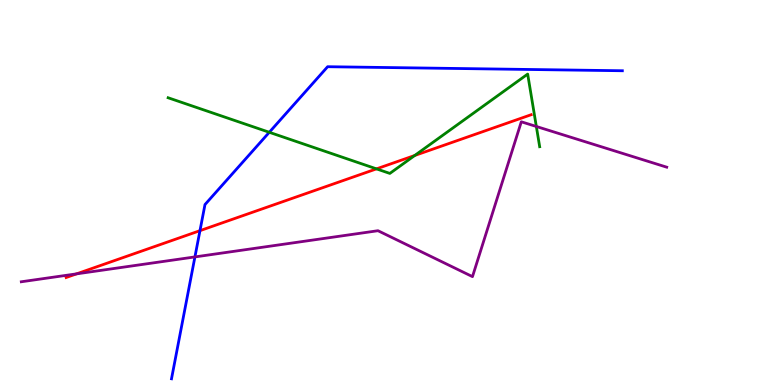[{'lines': ['blue', 'red'], 'intersections': [{'x': 2.58, 'y': 4.01}]}, {'lines': ['green', 'red'], 'intersections': [{'x': 4.86, 'y': 5.61}, {'x': 5.35, 'y': 5.96}]}, {'lines': ['purple', 'red'], 'intersections': [{'x': 0.988, 'y': 2.89}]}, {'lines': ['blue', 'green'], 'intersections': [{'x': 3.47, 'y': 6.56}]}, {'lines': ['blue', 'purple'], 'intersections': [{'x': 2.52, 'y': 3.33}]}, {'lines': ['green', 'purple'], 'intersections': [{'x': 6.92, 'y': 6.71}]}]